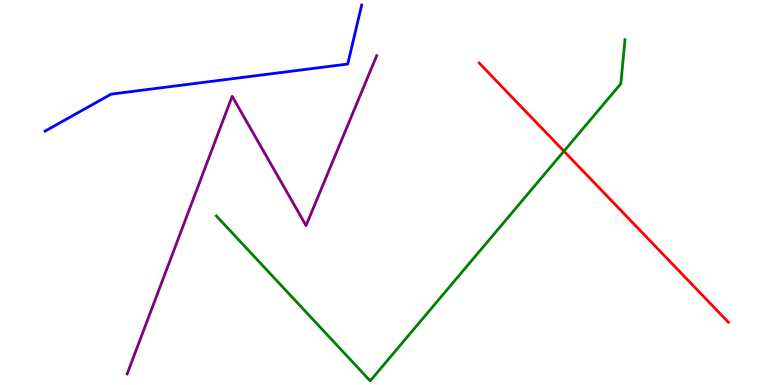[{'lines': ['blue', 'red'], 'intersections': []}, {'lines': ['green', 'red'], 'intersections': [{'x': 7.28, 'y': 6.07}]}, {'lines': ['purple', 'red'], 'intersections': []}, {'lines': ['blue', 'green'], 'intersections': []}, {'lines': ['blue', 'purple'], 'intersections': []}, {'lines': ['green', 'purple'], 'intersections': []}]